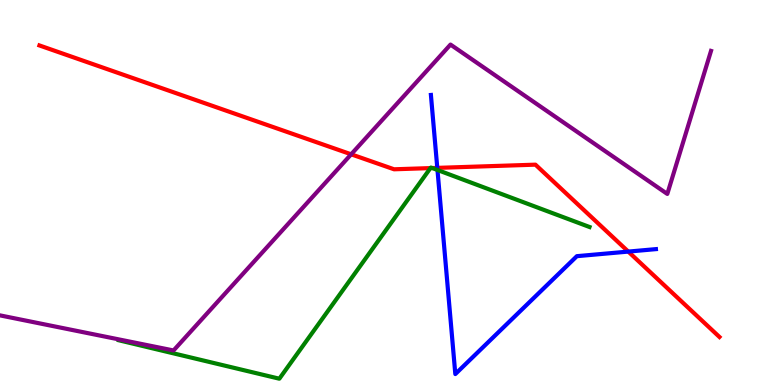[{'lines': ['blue', 'red'], 'intersections': [{'x': 5.64, 'y': 5.64}, {'x': 8.11, 'y': 3.47}]}, {'lines': ['green', 'red'], 'intersections': [{'x': 5.55, 'y': 5.63}, {'x': 5.58, 'y': 5.64}]}, {'lines': ['purple', 'red'], 'intersections': [{'x': 4.53, 'y': 5.99}]}, {'lines': ['blue', 'green'], 'intersections': [{'x': 5.64, 'y': 5.58}]}, {'lines': ['blue', 'purple'], 'intersections': []}, {'lines': ['green', 'purple'], 'intersections': []}]